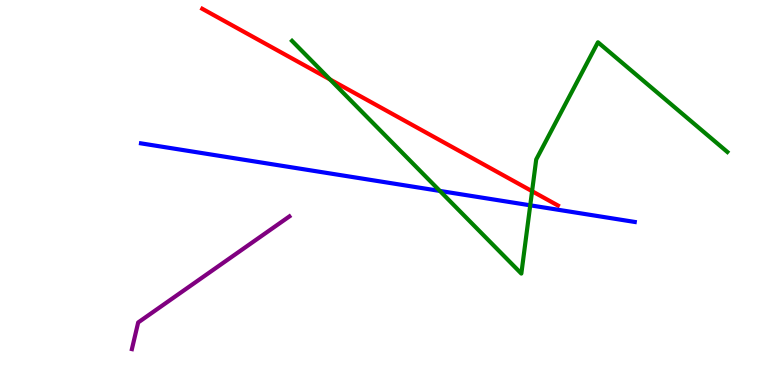[{'lines': ['blue', 'red'], 'intersections': []}, {'lines': ['green', 'red'], 'intersections': [{'x': 4.26, 'y': 7.94}, {'x': 6.87, 'y': 5.03}]}, {'lines': ['purple', 'red'], 'intersections': []}, {'lines': ['blue', 'green'], 'intersections': [{'x': 5.68, 'y': 5.04}, {'x': 6.84, 'y': 4.67}]}, {'lines': ['blue', 'purple'], 'intersections': []}, {'lines': ['green', 'purple'], 'intersections': []}]